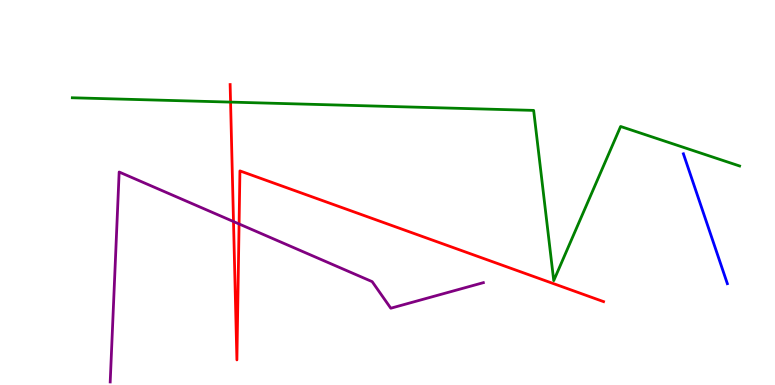[{'lines': ['blue', 'red'], 'intersections': []}, {'lines': ['green', 'red'], 'intersections': [{'x': 2.97, 'y': 7.35}]}, {'lines': ['purple', 'red'], 'intersections': [{'x': 3.01, 'y': 4.25}, {'x': 3.08, 'y': 4.18}]}, {'lines': ['blue', 'green'], 'intersections': []}, {'lines': ['blue', 'purple'], 'intersections': []}, {'lines': ['green', 'purple'], 'intersections': []}]